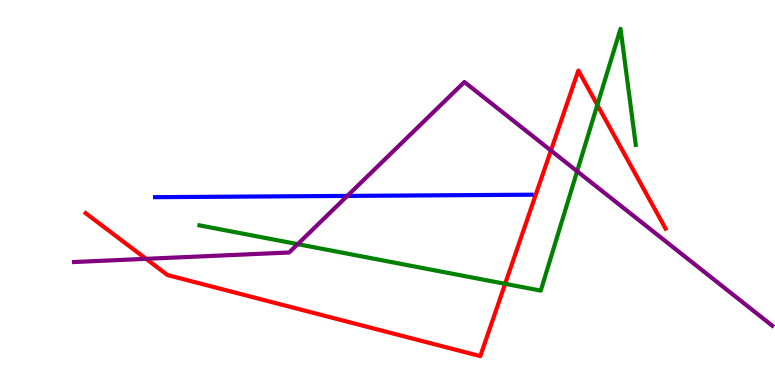[{'lines': ['blue', 'red'], 'intersections': []}, {'lines': ['green', 'red'], 'intersections': [{'x': 6.52, 'y': 2.63}, {'x': 7.71, 'y': 7.27}]}, {'lines': ['purple', 'red'], 'intersections': [{'x': 1.88, 'y': 3.28}, {'x': 7.11, 'y': 6.09}]}, {'lines': ['blue', 'green'], 'intersections': []}, {'lines': ['blue', 'purple'], 'intersections': [{'x': 4.48, 'y': 4.91}]}, {'lines': ['green', 'purple'], 'intersections': [{'x': 3.84, 'y': 3.66}, {'x': 7.45, 'y': 5.55}]}]